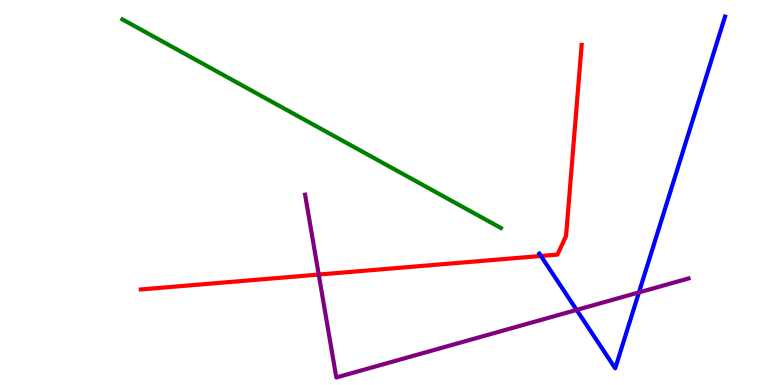[{'lines': ['blue', 'red'], 'intersections': [{'x': 6.98, 'y': 3.35}]}, {'lines': ['green', 'red'], 'intersections': []}, {'lines': ['purple', 'red'], 'intersections': [{'x': 4.11, 'y': 2.87}]}, {'lines': ['blue', 'green'], 'intersections': []}, {'lines': ['blue', 'purple'], 'intersections': [{'x': 7.44, 'y': 1.95}, {'x': 8.24, 'y': 2.41}]}, {'lines': ['green', 'purple'], 'intersections': []}]